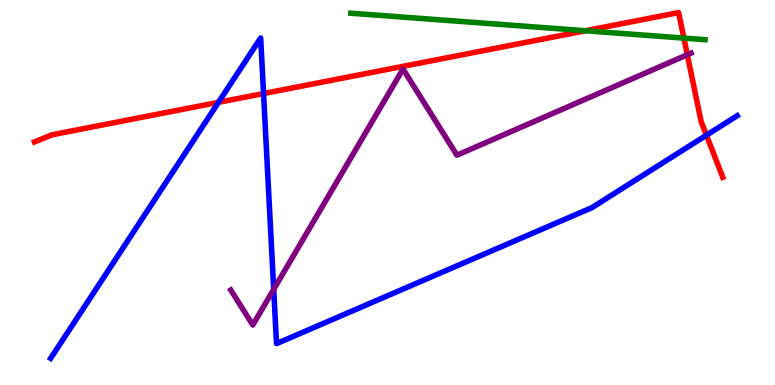[{'lines': ['blue', 'red'], 'intersections': [{'x': 2.82, 'y': 7.34}, {'x': 3.4, 'y': 7.57}, {'x': 9.12, 'y': 6.49}]}, {'lines': ['green', 'red'], 'intersections': [{'x': 7.55, 'y': 9.2}, {'x': 8.82, 'y': 9.01}]}, {'lines': ['purple', 'red'], 'intersections': [{'x': 8.87, 'y': 8.58}]}, {'lines': ['blue', 'green'], 'intersections': []}, {'lines': ['blue', 'purple'], 'intersections': [{'x': 3.53, 'y': 2.48}]}, {'lines': ['green', 'purple'], 'intersections': []}]